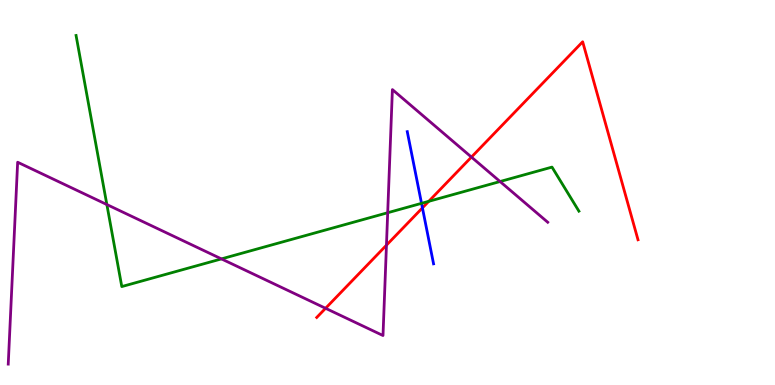[{'lines': ['blue', 'red'], 'intersections': [{'x': 5.45, 'y': 4.6}]}, {'lines': ['green', 'red'], 'intersections': [{'x': 5.53, 'y': 4.77}]}, {'lines': ['purple', 'red'], 'intersections': [{'x': 4.2, 'y': 1.99}, {'x': 4.99, 'y': 3.63}, {'x': 6.08, 'y': 5.92}]}, {'lines': ['blue', 'green'], 'intersections': [{'x': 5.44, 'y': 4.72}]}, {'lines': ['blue', 'purple'], 'intersections': []}, {'lines': ['green', 'purple'], 'intersections': [{'x': 1.38, 'y': 4.69}, {'x': 2.86, 'y': 3.28}, {'x': 5.0, 'y': 4.47}, {'x': 6.45, 'y': 5.29}]}]